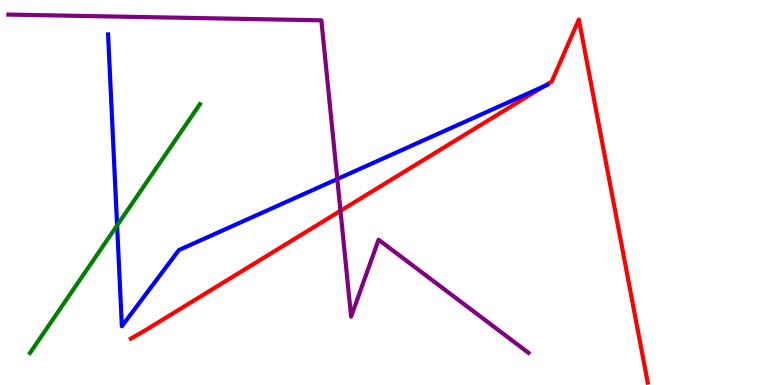[{'lines': ['blue', 'red'], 'intersections': [{'x': 7.02, 'y': 7.75}]}, {'lines': ['green', 'red'], 'intersections': []}, {'lines': ['purple', 'red'], 'intersections': [{'x': 4.39, 'y': 4.52}]}, {'lines': ['blue', 'green'], 'intersections': [{'x': 1.51, 'y': 4.14}]}, {'lines': ['blue', 'purple'], 'intersections': [{'x': 4.35, 'y': 5.35}]}, {'lines': ['green', 'purple'], 'intersections': []}]